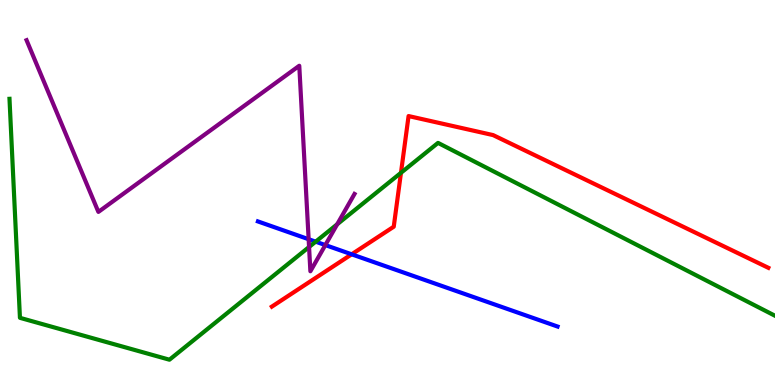[{'lines': ['blue', 'red'], 'intersections': [{'x': 4.54, 'y': 3.39}]}, {'lines': ['green', 'red'], 'intersections': [{'x': 5.17, 'y': 5.51}]}, {'lines': ['purple', 'red'], 'intersections': []}, {'lines': ['blue', 'green'], 'intersections': [{'x': 4.07, 'y': 3.72}]}, {'lines': ['blue', 'purple'], 'intersections': [{'x': 3.98, 'y': 3.79}, {'x': 4.2, 'y': 3.63}]}, {'lines': ['green', 'purple'], 'intersections': [{'x': 3.99, 'y': 3.58}, {'x': 4.35, 'y': 4.17}]}]